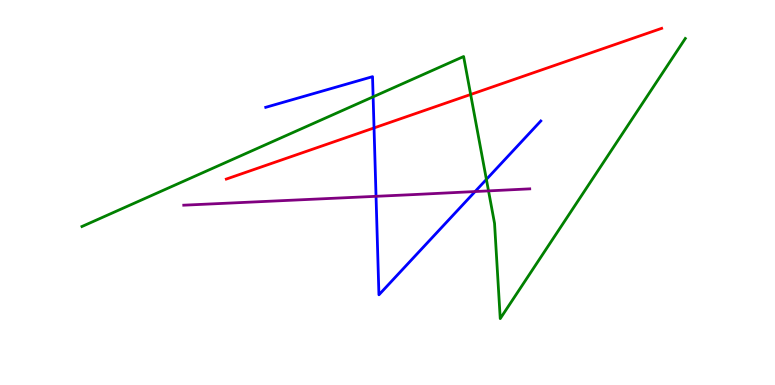[{'lines': ['blue', 'red'], 'intersections': [{'x': 4.83, 'y': 6.68}]}, {'lines': ['green', 'red'], 'intersections': [{'x': 6.07, 'y': 7.55}]}, {'lines': ['purple', 'red'], 'intersections': []}, {'lines': ['blue', 'green'], 'intersections': [{'x': 4.81, 'y': 7.49}, {'x': 6.28, 'y': 5.34}]}, {'lines': ['blue', 'purple'], 'intersections': [{'x': 4.85, 'y': 4.9}, {'x': 6.13, 'y': 5.02}]}, {'lines': ['green', 'purple'], 'intersections': [{'x': 6.3, 'y': 5.04}]}]